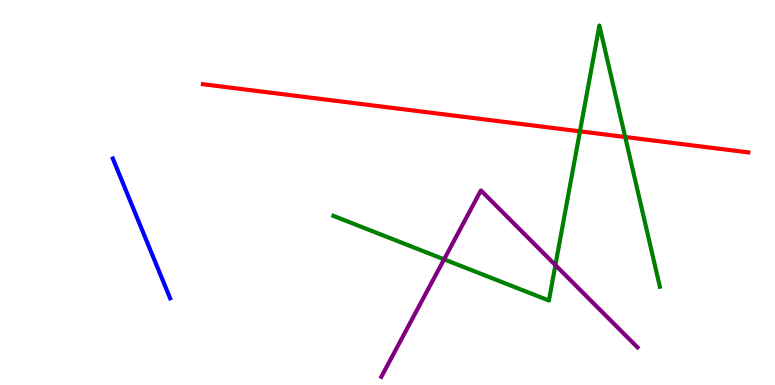[{'lines': ['blue', 'red'], 'intersections': []}, {'lines': ['green', 'red'], 'intersections': [{'x': 7.48, 'y': 6.59}, {'x': 8.07, 'y': 6.44}]}, {'lines': ['purple', 'red'], 'intersections': []}, {'lines': ['blue', 'green'], 'intersections': []}, {'lines': ['blue', 'purple'], 'intersections': []}, {'lines': ['green', 'purple'], 'intersections': [{'x': 5.73, 'y': 3.26}, {'x': 7.17, 'y': 3.11}]}]